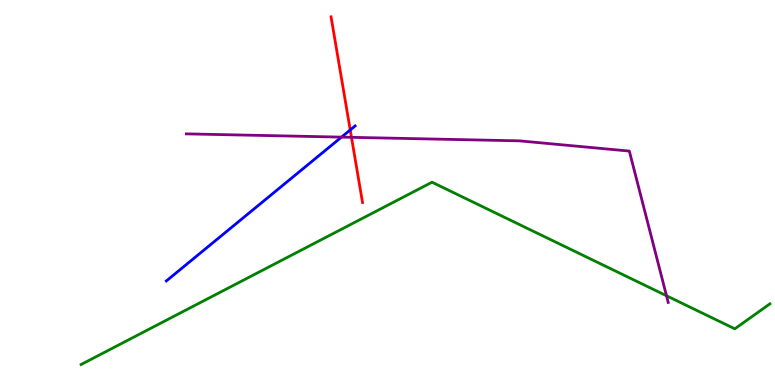[{'lines': ['blue', 'red'], 'intersections': [{'x': 4.52, 'y': 6.62}]}, {'lines': ['green', 'red'], 'intersections': []}, {'lines': ['purple', 'red'], 'intersections': [{'x': 4.54, 'y': 6.43}]}, {'lines': ['blue', 'green'], 'intersections': []}, {'lines': ['blue', 'purple'], 'intersections': [{'x': 4.41, 'y': 6.44}]}, {'lines': ['green', 'purple'], 'intersections': [{'x': 8.6, 'y': 2.32}]}]